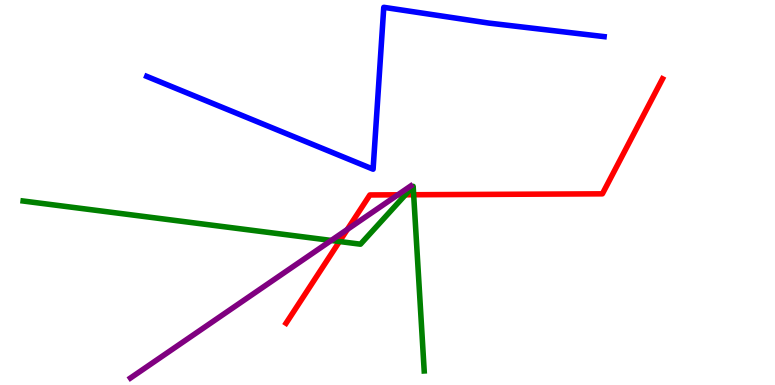[{'lines': ['blue', 'red'], 'intersections': []}, {'lines': ['green', 'red'], 'intersections': [{'x': 4.38, 'y': 3.73}, {'x': 5.23, 'y': 4.94}, {'x': 5.34, 'y': 4.94}]}, {'lines': ['purple', 'red'], 'intersections': [{'x': 4.48, 'y': 4.04}, {'x': 5.13, 'y': 4.94}]}, {'lines': ['blue', 'green'], 'intersections': []}, {'lines': ['blue', 'purple'], 'intersections': []}, {'lines': ['green', 'purple'], 'intersections': [{'x': 4.27, 'y': 3.75}]}]